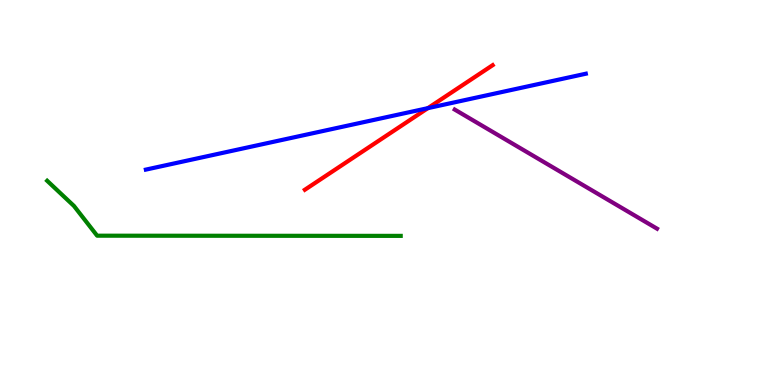[{'lines': ['blue', 'red'], 'intersections': [{'x': 5.52, 'y': 7.19}]}, {'lines': ['green', 'red'], 'intersections': []}, {'lines': ['purple', 'red'], 'intersections': []}, {'lines': ['blue', 'green'], 'intersections': []}, {'lines': ['blue', 'purple'], 'intersections': []}, {'lines': ['green', 'purple'], 'intersections': []}]